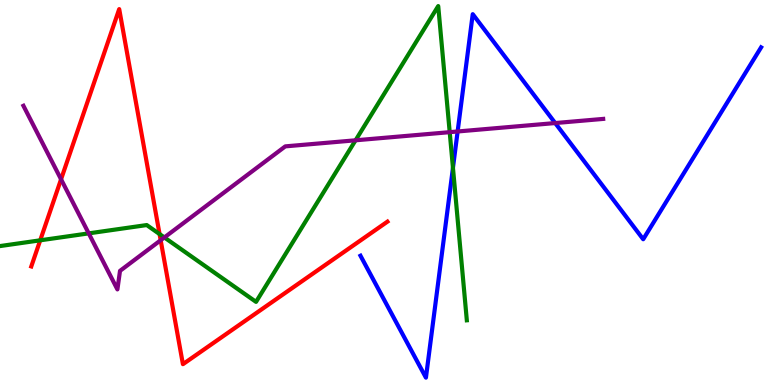[{'lines': ['blue', 'red'], 'intersections': []}, {'lines': ['green', 'red'], 'intersections': [{'x': 0.519, 'y': 3.76}, {'x': 2.06, 'y': 3.92}]}, {'lines': ['purple', 'red'], 'intersections': [{'x': 0.788, 'y': 5.34}, {'x': 2.07, 'y': 3.76}]}, {'lines': ['blue', 'green'], 'intersections': [{'x': 5.84, 'y': 5.64}]}, {'lines': ['blue', 'purple'], 'intersections': [{'x': 5.9, 'y': 6.58}, {'x': 7.16, 'y': 6.8}]}, {'lines': ['green', 'purple'], 'intersections': [{'x': 1.14, 'y': 3.94}, {'x': 2.12, 'y': 3.83}, {'x': 4.59, 'y': 6.36}, {'x': 5.8, 'y': 6.57}]}]